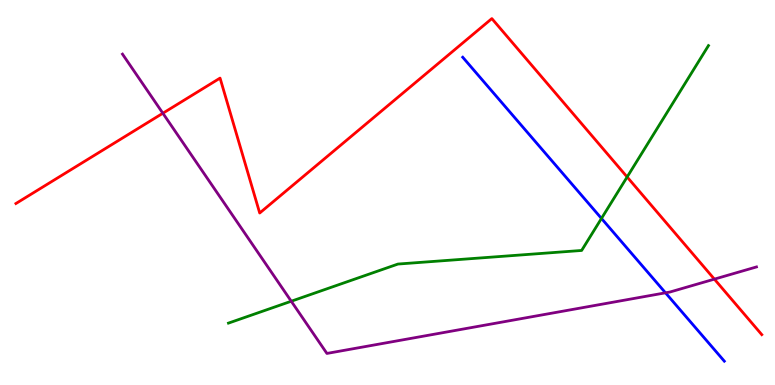[{'lines': ['blue', 'red'], 'intersections': []}, {'lines': ['green', 'red'], 'intersections': [{'x': 8.09, 'y': 5.4}]}, {'lines': ['purple', 'red'], 'intersections': [{'x': 2.1, 'y': 7.06}, {'x': 9.22, 'y': 2.75}]}, {'lines': ['blue', 'green'], 'intersections': [{'x': 7.76, 'y': 4.33}]}, {'lines': ['blue', 'purple'], 'intersections': [{'x': 8.59, 'y': 2.39}]}, {'lines': ['green', 'purple'], 'intersections': [{'x': 3.76, 'y': 2.18}]}]